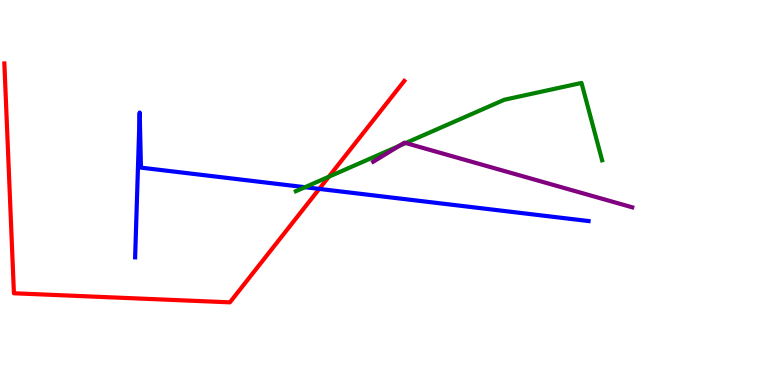[{'lines': ['blue', 'red'], 'intersections': [{'x': 4.12, 'y': 5.09}]}, {'lines': ['green', 'red'], 'intersections': [{'x': 4.24, 'y': 5.41}]}, {'lines': ['purple', 'red'], 'intersections': []}, {'lines': ['blue', 'green'], 'intersections': [{'x': 3.94, 'y': 5.14}]}, {'lines': ['blue', 'purple'], 'intersections': []}, {'lines': ['green', 'purple'], 'intersections': [{'x': 5.15, 'y': 6.21}, {'x': 5.23, 'y': 6.28}]}]